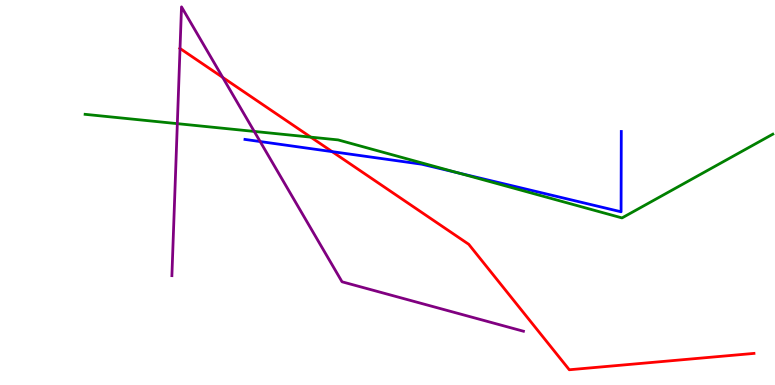[{'lines': ['blue', 'red'], 'intersections': [{'x': 4.29, 'y': 6.06}]}, {'lines': ['green', 'red'], 'intersections': [{'x': 4.01, 'y': 6.44}]}, {'lines': ['purple', 'red'], 'intersections': [{'x': 2.32, 'y': 8.74}, {'x': 2.87, 'y': 7.99}]}, {'lines': ['blue', 'green'], 'intersections': [{'x': 5.91, 'y': 5.51}]}, {'lines': ['blue', 'purple'], 'intersections': [{'x': 3.36, 'y': 6.32}]}, {'lines': ['green', 'purple'], 'intersections': [{'x': 2.29, 'y': 6.79}, {'x': 3.28, 'y': 6.59}]}]